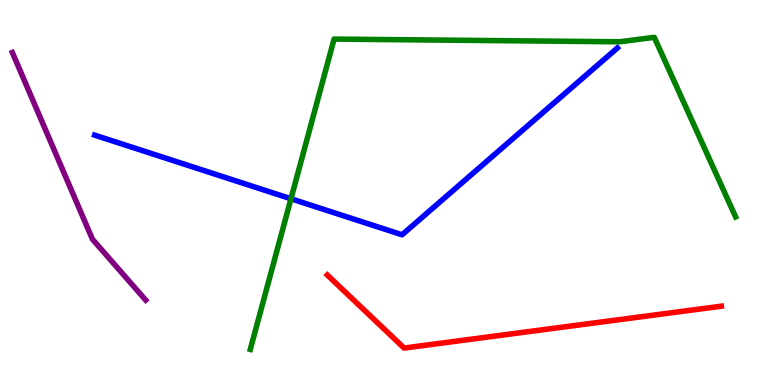[{'lines': ['blue', 'red'], 'intersections': []}, {'lines': ['green', 'red'], 'intersections': []}, {'lines': ['purple', 'red'], 'intersections': []}, {'lines': ['blue', 'green'], 'intersections': [{'x': 3.75, 'y': 4.84}]}, {'lines': ['blue', 'purple'], 'intersections': []}, {'lines': ['green', 'purple'], 'intersections': []}]